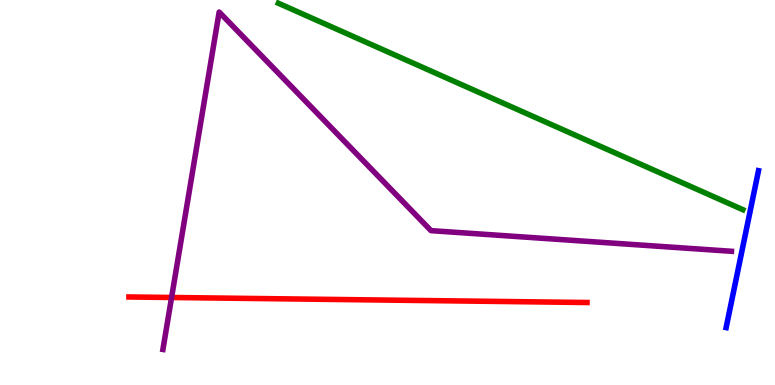[{'lines': ['blue', 'red'], 'intersections': []}, {'lines': ['green', 'red'], 'intersections': []}, {'lines': ['purple', 'red'], 'intersections': [{'x': 2.21, 'y': 2.27}]}, {'lines': ['blue', 'green'], 'intersections': []}, {'lines': ['blue', 'purple'], 'intersections': []}, {'lines': ['green', 'purple'], 'intersections': []}]